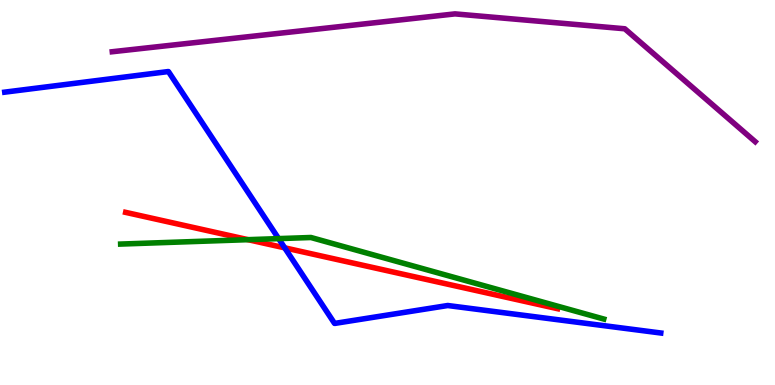[{'lines': ['blue', 'red'], 'intersections': [{'x': 3.67, 'y': 3.56}]}, {'lines': ['green', 'red'], 'intersections': [{'x': 3.2, 'y': 3.77}]}, {'lines': ['purple', 'red'], 'intersections': []}, {'lines': ['blue', 'green'], 'intersections': [{'x': 3.6, 'y': 3.8}]}, {'lines': ['blue', 'purple'], 'intersections': []}, {'lines': ['green', 'purple'], 'intersections': []}]